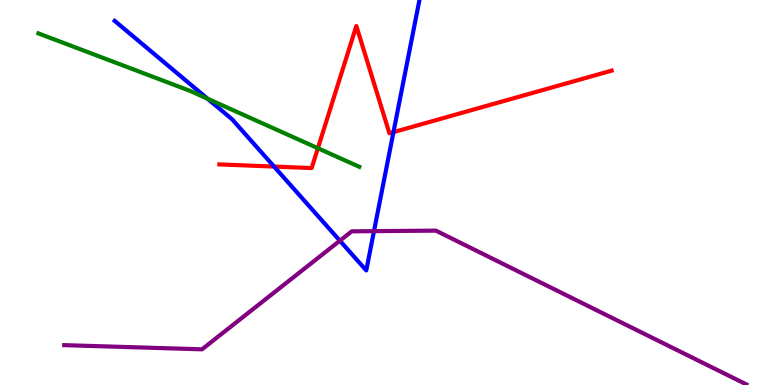[{'lines': ['blue', 'red'], 'intersections': [{'x': 3.54, 'y': 5.67}, {'x': 5.08, 'y': 6.57}]}, {'lines': ['green', 'red'], 'intersections': [{'x': 4.1, 'y': 6.15}]}, {'lines': ['purple', 'red'], 'intersections': []}, {'lines': ['blue', 'green'], 'intersections': [{'x': 2.68, 'y': 7.44}]}, {'lines': ['blue', 'purple'], 'intersections': [{'x': 4.39, 'y': 3.75}, {'x': 4.83, 'y': 4.0}]}, {'lines': ['green', 'purple'], 'intersections': []}]